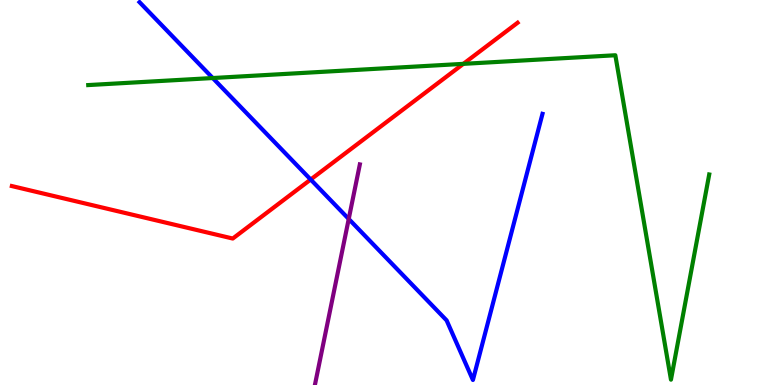[{'lines': ['blue', 'red'], 'intersections': [{'x': 4.01, 'y': 5.34}]}, {'lines': ['green', 'red'], 'intersections': [{'x': 5.98, 'y': 8.34}]}, {'lines': ['purple', 'red'], 'intersections': []}, {'lines': ['blue', 'green'], 'intersections': [{'x': 2.75, 'y': 7.97}]}, {'lines': ['blue', 'purple'], 'intersections': [{'x': 4.5, 'y': 4.31}]}, {'lines': ['green', 'purple'], 'intersections': []}]